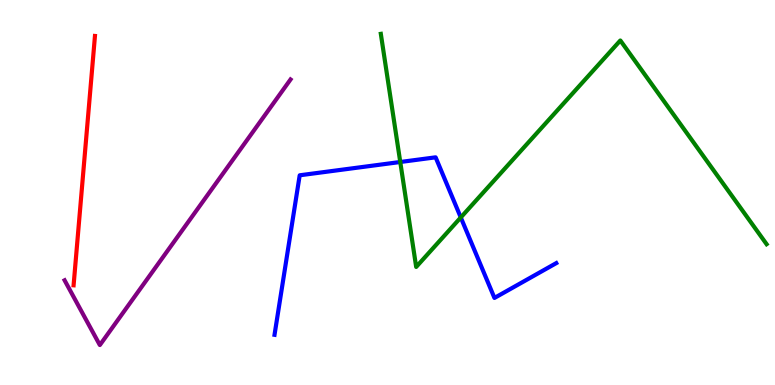[{'lines': ['blue', 'red'], 'intersections': []}, {'lines': ['green', 'red'], 'intersections': []}, {'lines': ['purple', 'red'], 'intersections': []}, {'lines': ['blue', 'green'], 'intersections': [{'x': 5.16, 'y': 5.79}, {'x': 5.95, 'y': 4.35}]}, {'lines': ['blue', 'purple'], 'intersections': []}, {'lines': ['green', 'purple'], 'intersections': []}]